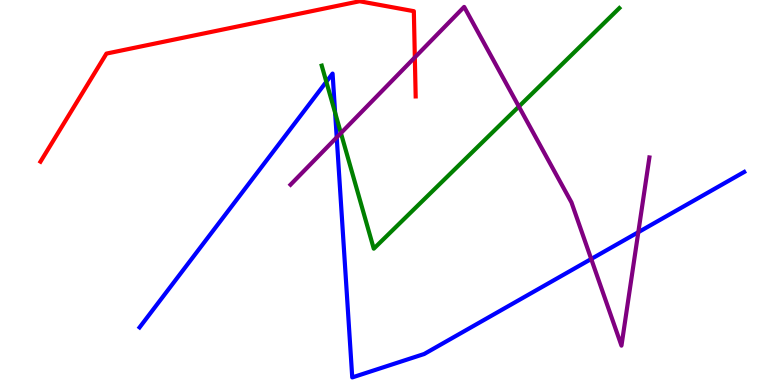[{'lines': ['blue', 'red'], 'intersections': []}, {'lines': ['green', 'red'], 'intersections': []}, {'lines': ['purple', 'red'], 'intersections': [{'x': 5.35, 'y': 8.51}]}, {'lines': ['blue', 'green'], 'intersections': [{'x': 4.21, 'y': 7.88}, {'x': 4.32, 'y': 7.07}]}, {'lines': ['blue', 'purple'], 'intersections': [{'x': 4.34, 'y': 6.43}, {'x': 7.63, 'y': 3.27}, {'x': 8.24, 'y': 3.97}]}, {'lines': ['green', 'purple'], 'intersections': [{'x': 4.4, 'y': 6.54}, {'x': 6.69, 'y': 7.23}]}]